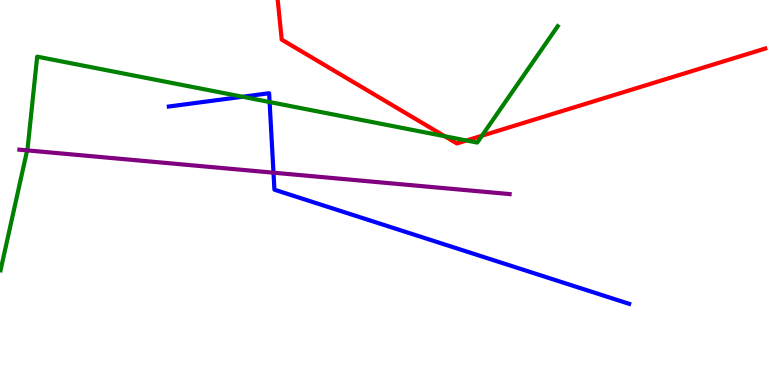[{'lines': ['blue', 'red'], 'intersections': []}, {'lines': ['green', 'red'], 'intersections': [{'x': 5.74, 'y': 6.46}, {'x': 6.02, 'y': 6.35}, {'x': 6.22, 'y': 6.47}]}, {'lines': ['purple', 'red'], 'intersections': []}, {'lines': ['blue', 'green'], 'intersections': [{'x': 3.13, 'y': 7.49}, {'x': 3.48, 'y': 7.35}]}, {'lines': ['blue', 'purple'], 'intersections': [{'x': 3.53, 'y': 5.51}]}, {'lines': ['green', 'purple'], 'intersections': [{'x': 0.35, 'y': 6.09}]}]